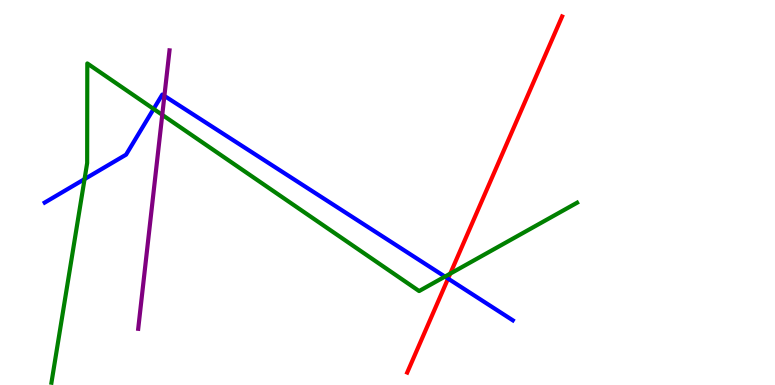[{'lines': ['blue', 'red'], 'intersections': [{'x': 5.78, 'y': 2.76}]}, {'lines': ['green', 'red'], 'intersections': [{'x': 5.81, 'y': 2.89}]}, {'lines': ['purple', 'red'], 'intersections': []}, {'lines': ['blue', 'green'], 'intersections': [{'x': 1.09, 'y': 5.35}, {'x': 1.98, 'y': 7.17}, {'x': 5.74, 'y': 2.82}]}, {'lines': ['blue', 'purple'], 'intersections': [{'x': 2.12, 'y': 7.51}]}, {'lines': ['green', 'purple'], 'intersections': [{'x': 2.09, 'y': 7.02}]}]